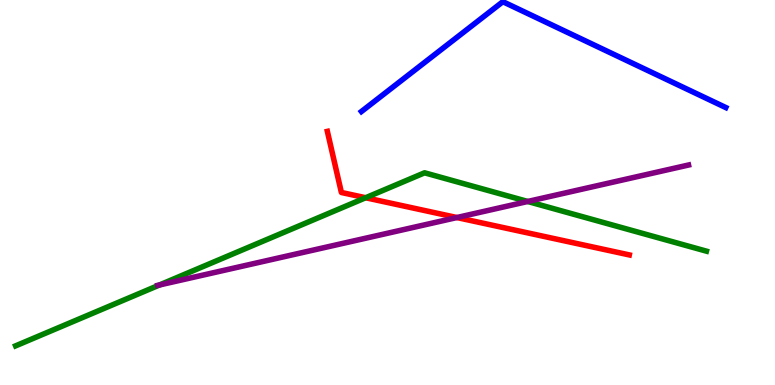[{'lines': ['blue', 'red'], 'intersections': []}, {'lines': ['green', 'red'], 'intersections': [{'x': 4.72, 'y': 4.86}]}, {'lines': ['purple', 'red'], 'intersections': [{'x': 5.9, 'y': 4.35}]}, {'lines': ['blue', 'green'], 'intersections': []}, {'lines': ['blue', 'purple'], 'intersections': []}, {'lines': ['green', 'purple'], 'intersections': [{'x': 2.06, 'y': 2.6}, {'x': 6.81, 'y': 4.77}]}]